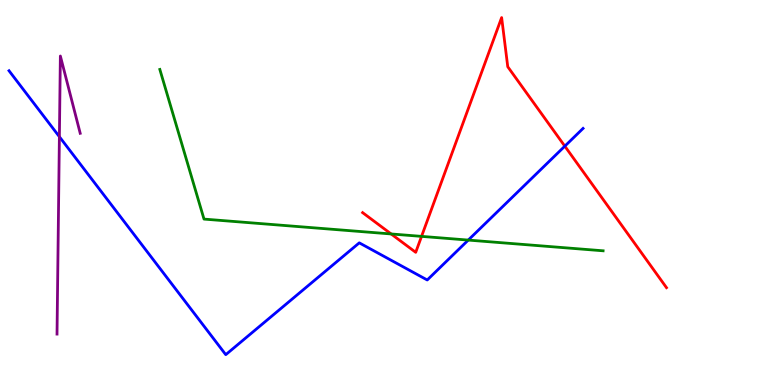[{'lines': ['blue', 'red'], 'intersections': [{'x': 7.29, 'y': 6.2}]}, {'lines': ['green', 'red'], 'intersections': [{'x': 5.05, 'y': 3.92}, {'x': 5.44, 'y': 3.86}]}, {'lines': ['purple', 'red'], 'intersections': []}, {'lines': ['blue', 'green'], 'intersections': [{'x': 6.04, 'y': 3.76}]}, {'lines': ['blue', 'purple'], 'intersections': [{'x': 0.766, 'y': 6.45}]}, {'lines': ['green', 'purple'], 'intersections': []}]